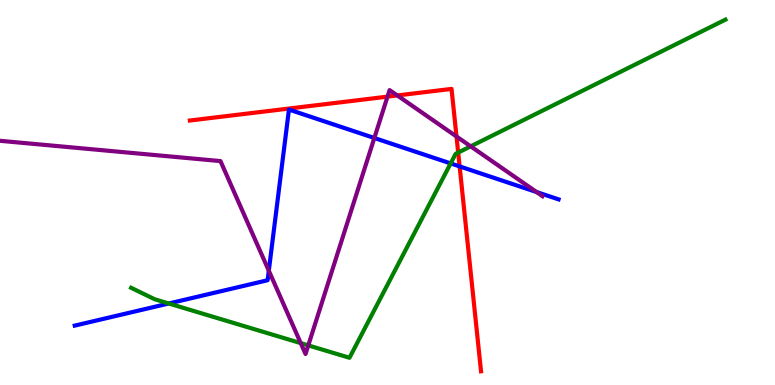[{'lines': ['blue', 'red'], 'intersections': [{'x': 5.93, 'y': 5.68}]}, {'lines': ['green', 'red'], 'intersections': [{'x': 5.91, 'y': 6.04}]}, {'lines': ['purple', 'red'], 'intersections': [{'x': 5.0, 'y': 7.49}, {'x': 5.13, 'y': 7.52}, {'x': 5.89, 'y': 6.45}]}, {'lines': ['blue', 'green'], 'intersections': [{'x': 2.18, 'y': 2.12}, {'x': 5.81, 'y': 5.76}]}, {'lines': ['blue', 'purple'], 'intersections': [{'x': 3.47, 'y': 2.97}, {'x': 4.83, 'y': 6.42}, {'x': 6.92, 'y': 5.01}]}, {'lines': ['green', 'purple'], 'intersections': [{'x': 3.88, 'y': 1.09}, {'x': 3.98, 'y': 1.03}, {'x': 6.07, 'y': 6.2}]}]